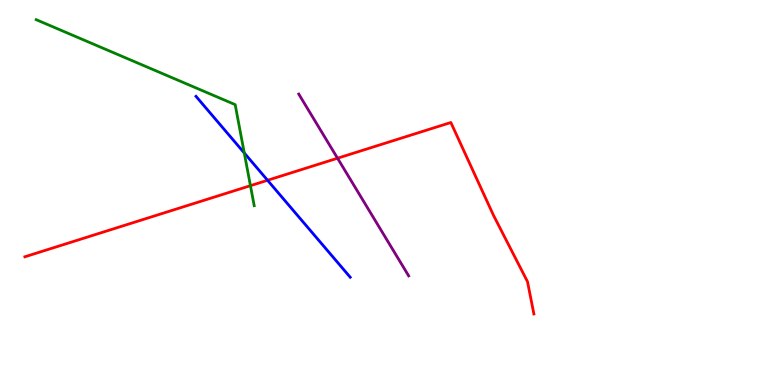[{'lines': ['blue', 'red'], 'intersections': [{'x': 3.45, 'y': 5.32}]}, {'lines': ['green', 'red'], 'intersections': [{'x': 3.23, 'y': 5.18}]}, {'lines': ['purple', 'red'], 'intersections': [{'x': 4.36, 'y': 5.89}]}, {'lines': ['blue', 'green'], 'intersections': [{'x': 3.15, 'y': 6.03}]}, {'lines': ['blue', 'purple'], 'intersections': []}, {'lines': ['green', 'purple'], 'intersections': []}]